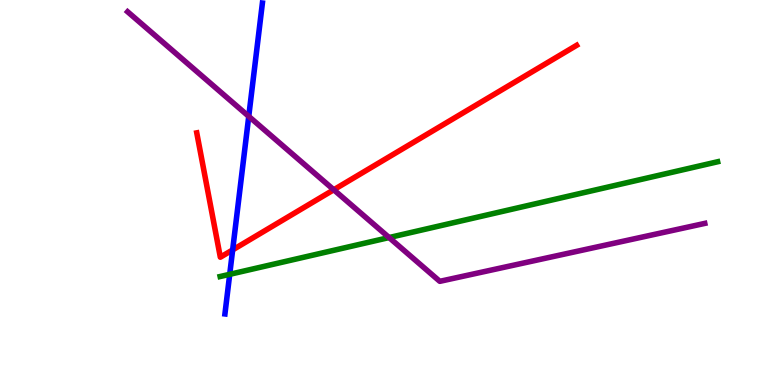[{'lines': ['blue', 'red'], 'intersections': [{'x': 3.0, 'y': 3.51}]}, {'lines': ['green', 'red'], 'intersections': []}, {'lines': ['purple', 'red'], 'intersections': [{'x': 4.31, 'y': 5.07}]}, {'lines': ['blue', 'green'], 'intersections': [{'x': 2.96, 'y': 2.87}]}, {'lines': ['blue', 'purple'], 'intersections': [{'x': 3.21, 'y': 6.98}]}, {'lines': ['green', 'purple'], 'intersections': [{'x': 5.02, 'y': 3.83}]}]